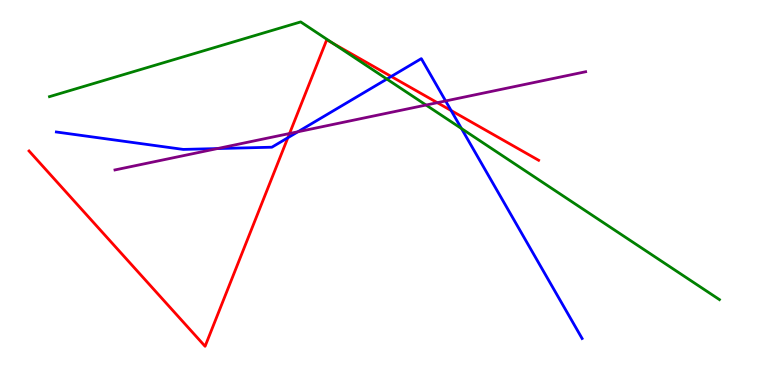[{'lines': ['blue', 'red'], 'intersections': [{'x': 3.71, 'y': 6.42}, {'x': 5.05, 'y': 8.01}, {'x': 5.82, 'y': 7.13}]}, {'lines': ['green', 'red'], 'intersections': [{'x': 4.3, 'y': 8.87}]}, {'lines': ['purple', 'red'], 'intersections': [{'x': 3.74, 'y': 6.53}, {'x': 5.64, 'y': 7.33}]}, {'lines': ['blue', 'green'], 'intersections': [{'x': 4.99, 'y': 7.95}, {'x': 5.95, 'y': 6.66}]}, {'lines': ['blue', 'purple'], 'intersections': [{'x': 2.81, 'y': 6.14}, {'x': 3.84, 'y': 6.58}, {'x': 5.75, 'y': 7.38}]}, {'lines': ['green', 'purple'], 'intersections': [{'x': 5.5, 'y': 7.27}]}]